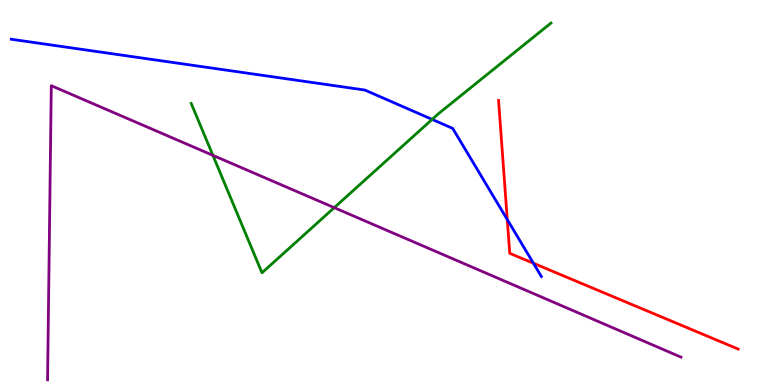[{'lines': ['blue', 'red'], 'intersections': [{'x': 6.55, 'y': 4.3}, {'x': 6.88, 'y': 3.16}]}, {'lines': ['green', 'red'], 'intersections': []}, {'lines': ['purple', 'red'], 'intersections': []}, {'lines': ['blue', 'green'], 'intersections': [{'x': 5.58, 'y': 6.9}]}, {'lines': ['blue', 'purple'], 'intersections': []}, {'lines': ['green', 'purple'], 'intersections': [{'x': 2.75, 'y': 5.96}, {'x': 4.31, 'y': 4.61}]}]